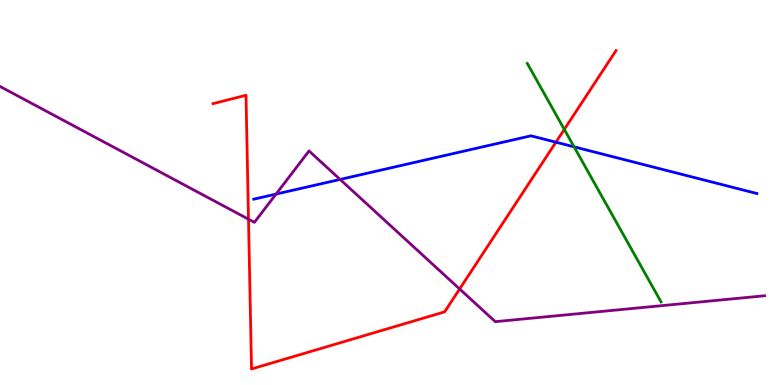[{'lines': ['blue', 'red'], 'intersections': [{'x': 7.17, 'y': 6.31}]}, {'lines': ['green', 'red'], 'intersections': [{'x': 7.28, 'y': 6.64}]}, {'lines': ['purple', 'red'], 'intersections': [{'x': 3.21, 'y': 4.31}, {'x': 5.93, 'y': 2.49}]}, {'lines': ['blue', 'green'], 'intersections': [{'x': 7.41, 'y': 6.19}]}, {'lines': ['blue', 'purple'], 'intersections': [{'x': 3.56, 'y': 4.96}, {'x': 4.39, 'y': 5.34}]}, {'lines': ['green', 'purple'], 'intersections': []}]